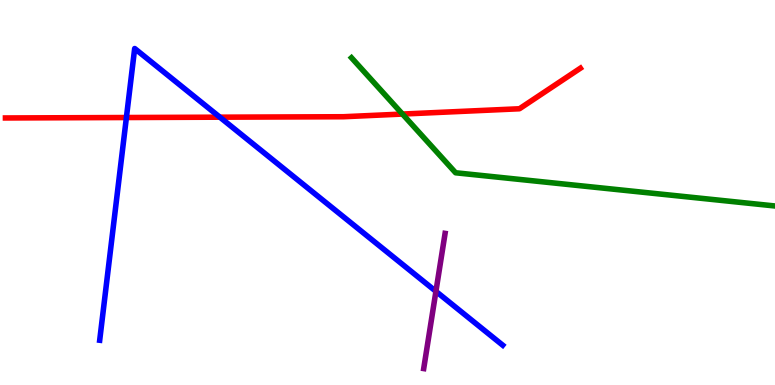[{'lines': ['blue', 'red'], 'intersections': [{'x': 1.63, 'y': 6.95}, {'x': 2.84, 'y': 6.96}]}, {'lines': ['green', 'red'], 'intersections': [{'x': 5.19, 'y': 7.04}]}, {'lines': ['purple', 'red'], 'intersections': []}, {'lines': ['blue', 'green'], 'intersections': []}, {'lines': ['blue', 'purple'], 'intersections': [{'x': 5.62, 'y': 2.43}]}, {'lines': ['green', 'purple'], 'intersections': []}]